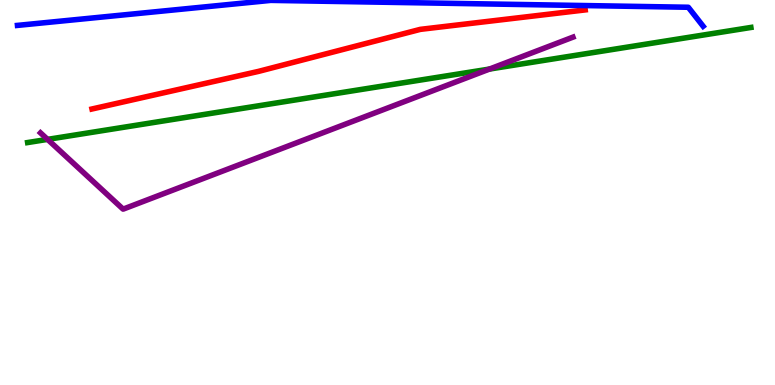[{'lines': ['blue', 'red'], 'intersections': []}, {'lines': ['green', 'red'], 'intersections': []}, {'lines': ['purple', 'red'], 'intersections': []}, {'lines': ['blue', 'green'], 'intersections': []}, {'lines': ['blue', 'purple'], 'intersections': []}, {'lines': ['green', 'purple'], 'intersections': [{'x': 0.614, 'y': 6.38}, {'x': 6.32, 'y': 8.21}]}]